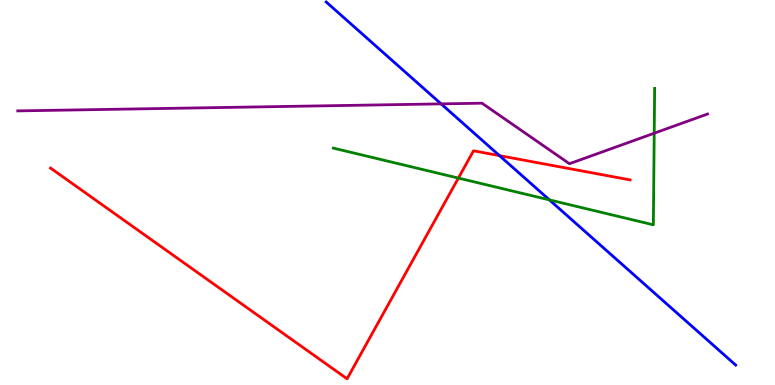[{'lines': ['blue', 'red'], 'intersections': [{'x': 6.44, 'y': 5.96}]}, {'lines': ['green', 'red'], 'intersections': [{'x': 5.91, 'y': 5.37}]}, {'lines': ['purple', 'red'], 'intersections': []}, {'lines': ['blue', 'green'], 'intersections': [{'x': 7.09, 'y': 4.81}]}, {'lines': ['blue', 'purple'], 'intersections': [{'x': 5.69, 'y': 7.3}]}, {'lines': ['green', 'purple'], 'intersections': [{'x': 8.44, 'y': 6.54}]}]